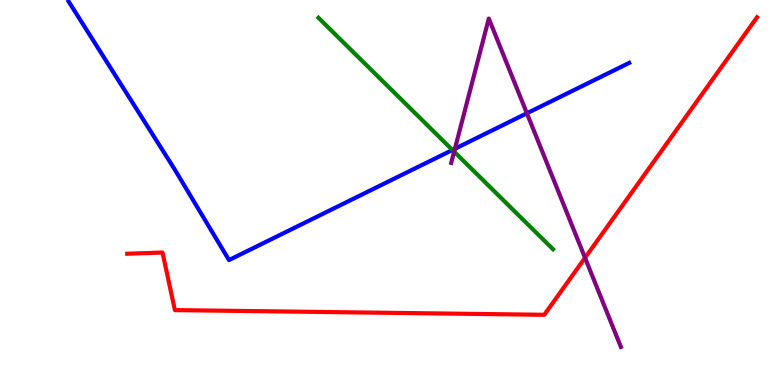[{'lines': ['blue', 'red'], 'intersections': []}, {'lines': ['green', 'red'], 'intersections': []}, {'lines': ['purple', 'red'], 'intersections': [{'x': 7.55, 'y': 3.3}]}, {'lines': ['blue', 'green'], 'intersections': [{'x': 5.84, 'y': 6.1}]}, {'lines': ['blue', 'purple'], 'intersections': [{'x': 5.87, 'y': 6.14}, {'x': 6.8, 'y': 7.06}]}, {'lines': ['green', 'purple'], 'intersections': [{'x': 5.86, 'y': 6.06}]}]